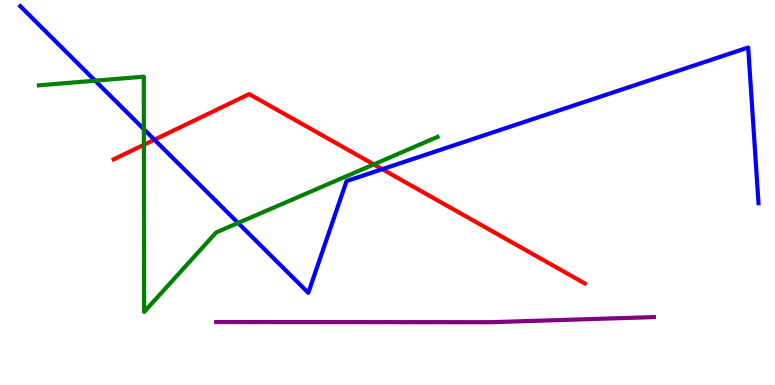[{'lines': ['blue', 'red'], 'intersections': [{'x': 1.99, 'y': 6.37}, {'x': 4.93, 'y': 5.61}]}, {'lines': ['green', 'red'], 'intersections': [{'x': 1.86, 'y': 6.24}, {'x': 4.82, 'y': 5.73}]}, {'lines': ['purple', 'red'], 'intersections': []}, {'lines': ['blue', 'green'], 'intersections': [{'x': 1.23, 'y': 7.9}, {'x': 1.86, 'y': 6.64}, {'x': 3.07, 'y': 4.21}]}, {'lines': ['blue', 'purple'], 'intersections': []}, {'lines': ['green', 'purple'], 'intersections': []}]